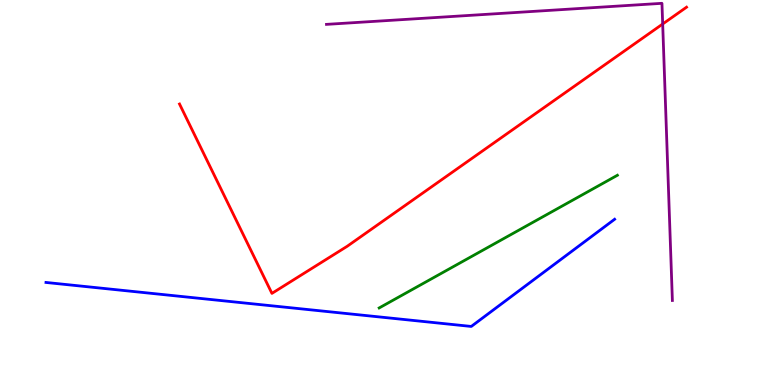[{'lines': ['blue', 'red'], 'intersections': []}, {'lines': ['green', 'red'], 'intersections': []}, {'lines': ['purple', 'red'], 'intersections': [{'x': 8.55, 'y': 9.38}]}, {'lines': ['blue', 'green'], 'intersections': []}, {'lines': ['blue', 'purple'], 'intersections': []}, {'lines': ['green', 'purple'], 'intersections': []}]